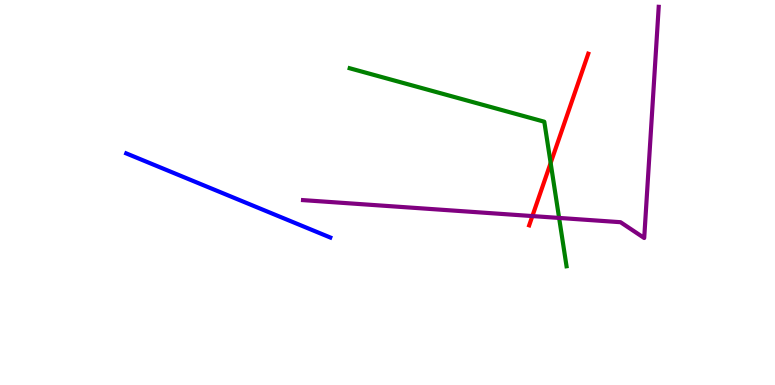[{'lines': ['blue', 'red'], 'intersections': []}, {'lines': ['green', 'red'], 'intersections': [{'x': 7.11, 'y': 5.77}]}, {'lines': ['purple', 'red'], 'intersections': [{'x': 6.87, 'y': 4.39}]}, {'lines': ['blue', 'green'], 'intersections': []}, {'lines': ['blue', 'purple'], 'intersections': []}, {'lines': ['green', 'purple'], 'intersections': [{'x': 7.21, 'y': 4.34}]}]